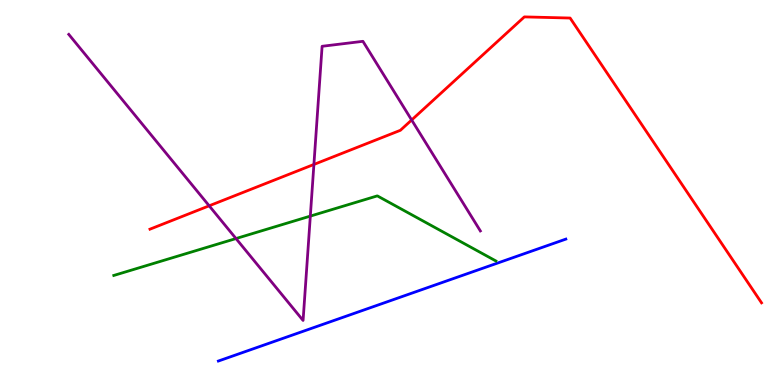[{'lines': ['blue', 'red'], 'intersections': []}, {'lines': ['green', 'red'], 'intersections': []}, {'lines': ['purple', 'red'], 'intersections': [{'x': 2.7, 'y': 4.65}, {'x': 4.05, 'y': 5.73}, {'x': 5.31, 'y': 6.88}]}, {'lines': ['blue', 'green'], 'intersections': []}, {'lines': ['blue', 'purple'], 'intersections': []}, {'lines': ['green', 'purple'], 'intersections': [{'x': 3.05, 'y': 3.8}, {'x': 4.0, 'y': 4.39}]}]